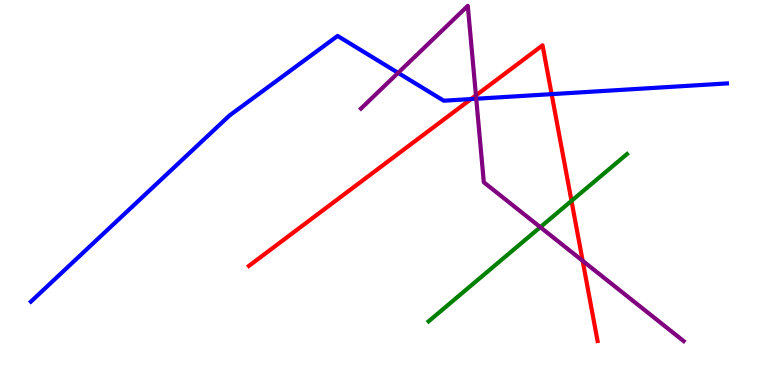[{'lines': ['blue', 'red'], 'intersections': [{'x': 6.08, 'y': 7.43}, {'x': 7.12, 'y': 7.55}]}, {'lines': ['green', 'red'], 'intersections': [{'x': 7.37, 'y': 4.78}]}, {'lines': ['purple', 'red'], 'intersections': [{'x': 6.14, 'y': 7.52}, {'x': 7.52, 'y': 3.23}]}, {'lines': ['blue', 'green'], 'intersections': []}, {'lines': ['blue', 'purple'], 'intersections': [{'x': 5.14, 'y': 8.11}, {'x': 6.14, 'y': 7.44}]}, {'lines': ['green', 'purple'], 'intersections': [{'x': 6.97, 'y': 4.1}]}]